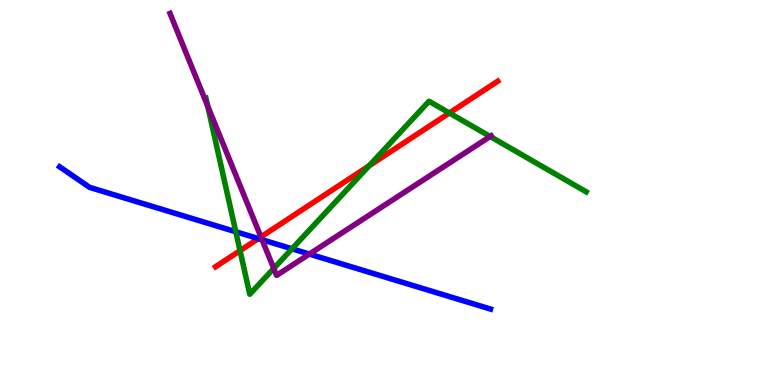[{'lines': ['blue', 'red'], 'intersections': [{'x': 3.33, 'y': 3.8}]}, {'lines': ['green', 'red'], 'intersections': [{'x': 3.1, 'y': 3.49}, {'x': 4.76, 'y': 5.69}, {'x': 5.8, 'y': 7.07}]}, {'lines': ['purple', 'red'], 'intersections': [{'x': 3.37, 'y': 3.85}]}, {'lines': ['blue', 'green'], 'intersections': [{'x': 3.04, 'y': 3.98}, {'x': 3.77, 'y': 3.54}]}, {'lines': ['blue', 'purple'], 'intersections': [{'x': 3.38, 'y': 3.77}, {'x': 3.99, 'y': 3.4}]}, {'lines': ['green', 'purple'], 'intersections': [{'x': 2.68, 'y': 7.24}, {'x': 3.53, 'y': 3.03}, {'x': 6.32, 'y': 6.45}]}]